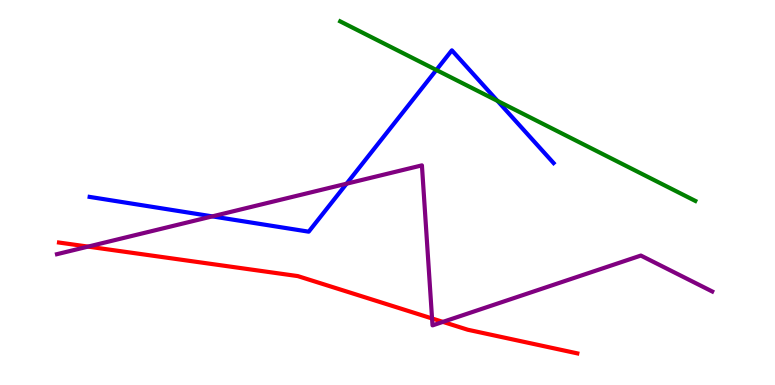[{'lines': ['blue', 'red'], 'intersections': []}, {'lines': ['green', 'red'], 'intersections': []}, {'lines': ['purple', 'red'], 'intersections': [{'x': 1.14, 'y': 3.59}, {'x': 5.57, 'y': 1.73}, {'x': 5.71, 'y': 1.64}]}, {'lines': ['blue', 'green'], 'intersections': [{'x': 5.63, 'y': 8.18}, {'x': 6.42, 'y': 7.38}]}, {'lines': ['blue', 'purple'], 'intersections': [{'x': 2.74, 'y': 4.38}, {'x': 4.47, 'y': 5.23}]}, {'lines': ['green', 'purple'], 'intersections': []}]